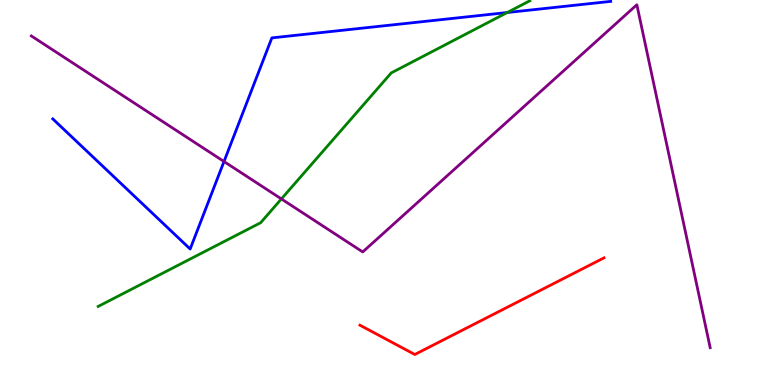[{'lines': ['blue', 'red'], 'intersections': []}, {'lines': ['green', 'red'], 'intersections': []}, {'lines': ['purple', 'red'], 'intersections': []}, {'lines': ['blue', 'green'], 'intersections': [{'x': 6.54, 'y': 9.67}]}, {'lines': ['blue', 'purple'], 'intersections': [{'x': 2.89, 'y': 5.8}]}, {'lines': ['green', 'purple'], 'intersections': [{'x': 3.63, 'y': 4.83}]}]